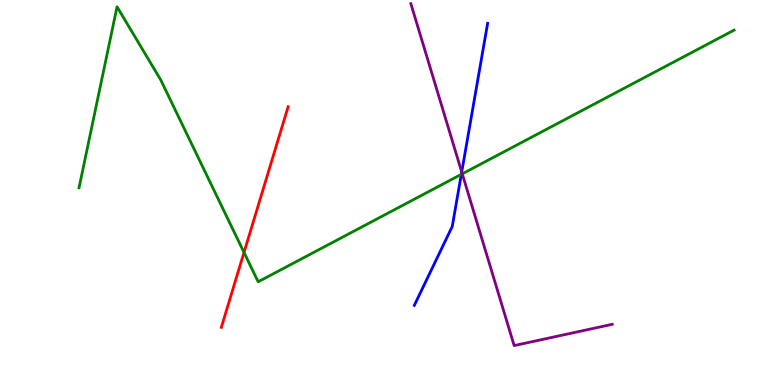[{'lines': ['blue', 'red'], 'intersections': []}, {'lines': ['green', 'red'], 'intersections': [{'x': 3.15, 'y': 3.44}]}, {'lines': ['purple', 'red'], 'intersections': []}, {'lines': ['blue', 'green'], 'intersections': [{'x': 5.95, 'y': 5.47}]}, {'lines': ['blue', 'purple'], 'intersections': [{'x': 5.96, 'y': 5.53}]}, {'lines': ['green', 'purple'], 'intersections': [{'x': 5.96, 'y': 5.48}]}]